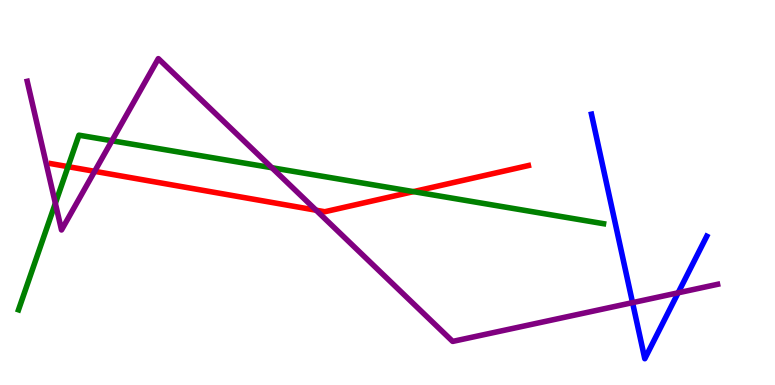[{'lines': ['blue', 'red'], 'intersections': []}, {'lines': ['green', 'red'], 'intersections': [{'x': 0.878, 'y': 5.67}, {'x': 5.34, 'y': 5.02}]}, {'lines': ['purple', 'red'], 'intersections': [{'x': 1.22, 'y': 5.55}, {'x': 4.08, 'y': 4.54}]}, {'lines': ['blue', 'green'], 'intersections': []}, {'lines': ['blue', 'purple'], 'intersections': [{'x': 8.16, 'y': 2.14}, {'x': 8.75, 'y': 2.39}]}, {'lines': ['green', 'purple'], 'intersections': [{'x': 0.714, 'y': 4.72}, {'x': 1.44, 'y': 6.34}, {'x': 3.51, 'y': 5.64}]}]